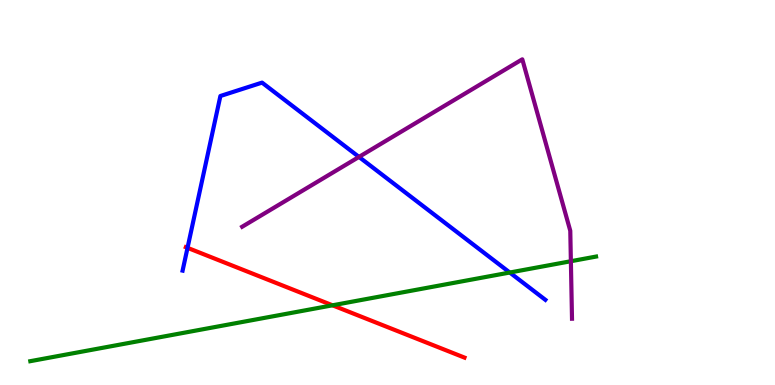[{'lines': ['blue', 'red'], 'intersections': [{'x': 2.42, 'y': 3.56}]}, {'lines': ['green', 'red'], 'intersections': [{'x': 4.29, 'y': 2.07}]}, {'lines': ['purple', 'red'], 'intersections': []}, {'lines': ['blue', 'green'], 'intersections': [{'x': 6.58, 'y': 2.92}]}, {'lines': ['blue', 'purple'], 'intersections': [{'x': 4.63, 'y': 5.92}]}, {'lines': ['green', 'purple'], 'intersections': [{'x': 7.37, 'y': 3.21}]}]